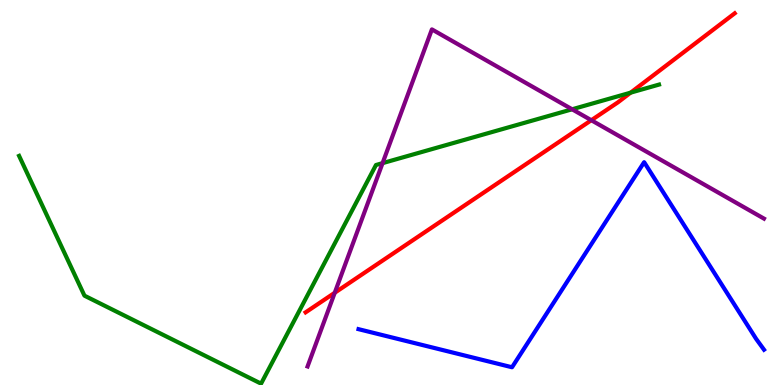[{'lines': ['blue', 'red'], 'intersections': []}, {'lines': ['green', 'red'], 'intersections': [{'x': 8.14, 'y': 7.59}]}, {'lines': ['purple', 'red'], 'intersections': [{'x': 4.32, 'y': 2.4}, {'x': 7.63, 'y': 6.88}]}, {'lines': ['blue', 'green'], 'intersections': []}, {'lines': ['blue', 'purple'], 'intersections': []}, {'lines': ['green', 'purple'], 'intersections': [{'x': 4.94, 'y': 5.76}, {'x': 7.38, 'y': 7.16}]}]